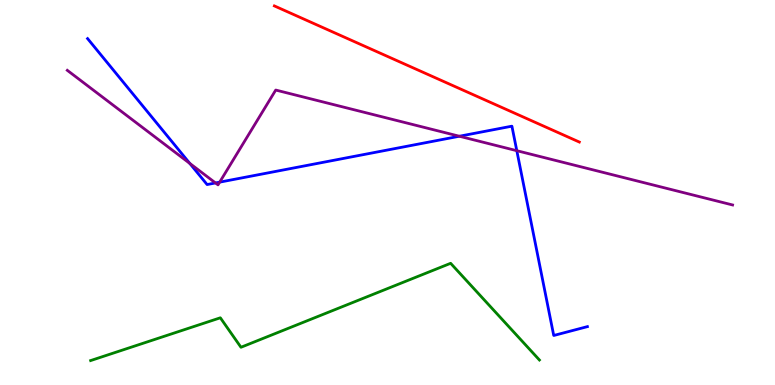[{'lines': ['blue', 'red'], 'intersections': []}, {'lines': ['green', 'red'], 'intersections': []}, {'lines': ['purple', 'red'], 'intersections': []}, {'lines': ['blue', 'green'], 'intersections': []}, {'lines': ['blue', 'purple'], 'intersections': [{'x': 2.45, 'y': 5.76}, {'x': 2.78, 'y': 5.25}, {'x': 2.83, 'y': 5.27}, {'x': 5.93, 'y': 6.46}, {'x': 6.67, 'y': 6.09}]}, {'lines': ['green', 'purple'], 'intersections': []}]